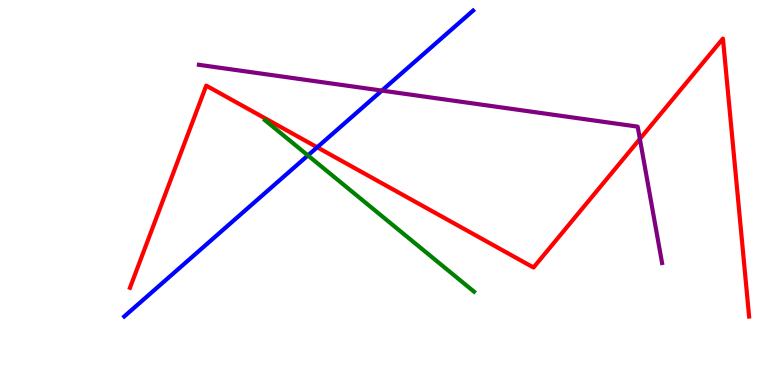[{'lines': ['blue', 'red'], 'intersections': [{'x': 4.09, 'y': 6.17}]}, {'lines': ['green', 'red'], 'intersections': []}, {'lines': ['purple', 'red'], 'intersections': [{'x': 8.26, 'y': 6.39}]}, {'lines': ['blue', 'green'], 'intersections': [{'x': 3.97, 'y': 5.96}]}, {'lines': ['blue', 'purple'], 'intersections': [{'x': 4.93, 'y': 7.65}]}, {'lines': ['green', 'purple'], 'intersections': []}]